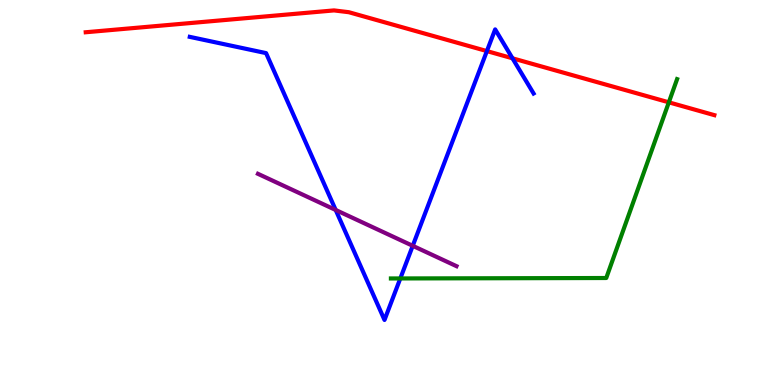[{'lines': ['blue', 'red'], 'intersections': [{'x': 6.28, 'y': 8.67}, {'x': 6.61, 'y': 8.49}]}, {'lines': ['green', 'red'], 'intersections': [{'x': 8.63, 'y': 7.34}]}, {'lines': ['purple', 'red'], 'intersections': []}, {'lines': ['blue', 'green'], 'intersections': [{'x': 5.17, 'y': 2.77}]}, {'lines': ['blue', 'purple'], 'intersections': [{'x': 4.33, 'y': 4.55}, {'x': 5.33, 'y': 3.62}]}, {'lines': ['green', 'purple'], 'intersections': []}]